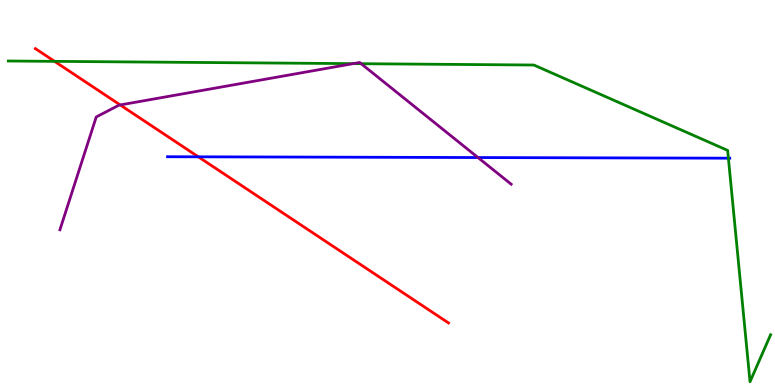[{'lines': ['blue', 'red'], 'intersections': [{'x': 2.56, 'y': 5.93}]}, {'lines': ['green', 'red'], 'intersections': [{'x': 0.704, 'y': 8.41}]}, {'lines': ['purple', 'red'], 'intersections': [{'x': 1.55, 'y': 7.27}]}, {'lines': ['blue', 'green'], 'intersections': [{'x': 9.4, 'y': 5.89}]}, {'lines': ['blue', 'purple'], 'intersections': [{'x': 6.17, 'y': 5.91}]}, {'lines': ['green', 'purple'], 'intersections': [{'x': 4.56, 'y': 8.35}, {'x': 4.66, 'y': 8.35}]}]